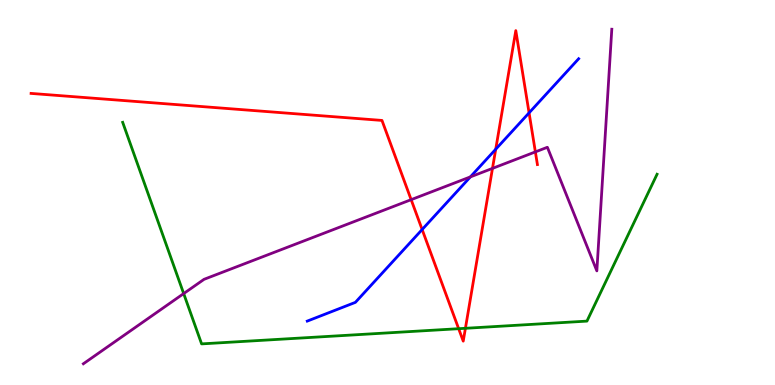[{'lines': ['blue', 'red'], 'intersections': [{'x': 5.45, 'y': 4.04}, {'x': 6.4, 'y': 6.12}, {'x': 6.83, 'y': 7.07}]}, {'lines': ['green', 'red'], 'intersections': [{'x': 5.92, 'y': 1.46}, {'x': 6.01, 'y': 1.47}]}, {'lines': ['purple', 'red'], 'intersections': [{'x': 5.31, 'y': 4.81}, {'x': 6.35, 'y': 5.63}, {'x': 6.91, 'y': 6.05}]}, {'lines': ['blue', 'green'], 'intersections': []}, {'lines': ['blue', 'purple'], 'intersections': [{'x': 6.07, 'y': 5.41}]}, {'lines': ['green', 'purple'], 'intersections': [{'x': 2.37, 'y': 2.37}]}]